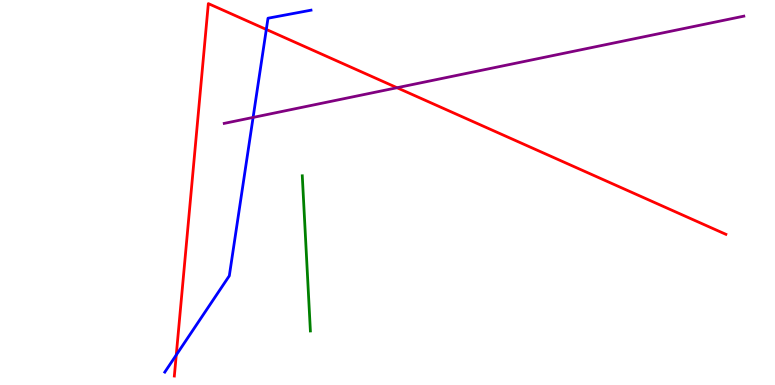[{'lines': ['blue', 'red'], 'intersections': [{'x': 2.27, 'y': 0.779}, {'x': 3.44, 'y': 9.24}]}, {'lines': ['green', 'red'], 'intersections': []}, {'lines': ['purple', 'red'], 'intersections': [{'x': 5.12, 'y': 7.72}]}, {'lines': ['blue', 'green'], 'intersections': []}, {'lines': ['blue', 'purple'], 'intersections': [{'x': 3.27, 'y': 6.95}]}, {'lines': ['green', 'purple'], 'intersections': []}]